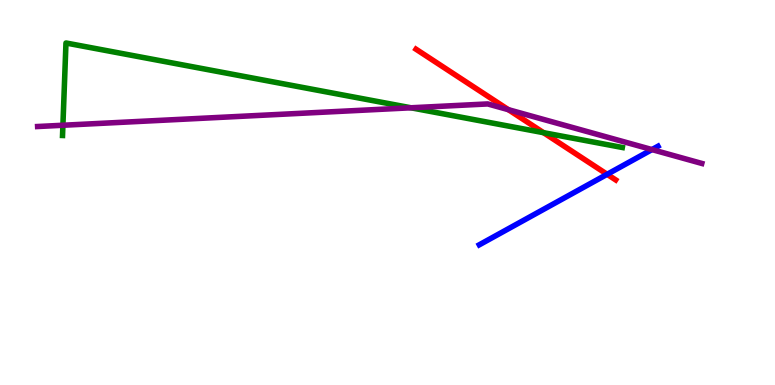[{'lines': ['blue', 'red'], 'intersections': [{'x': 7.83, 'y': 5.47}]}, {'lines': ['green', 'red'], 'intersections': [{'x': 7.01, 'y': 6.55}]}, {'lines': ['purple', 'red'], 'intersections': [{'x': 6.56, 'y': 7.15}]}, {'lines': ['blue', 'green'], 'intersections': []}, {'lines': ['blue', 'purple'], 'intersections': [{'x': 8.41, 'y': 6.11}]}, {'lines': ['green', 'purple'], 'intersections': [{'x': 0.812, 'y': 6.75}, {'x': 5.3, 'y': 7.2}]}]